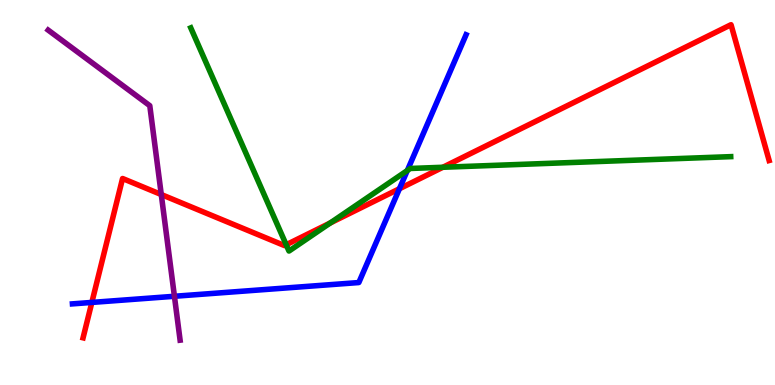[{'lines': ['blue', 'red'], 'intersections': [{'x': 1.19, 'y': 2.14}, {'x': 5.15, 'y': 5.1}]}, {'lines': ['green', 'red'], 'intersections': [{'x': 3.69, 'y': 3.64}, {'x': 4.26, 'y': 4.21}, {'x': 5.71, 'y': 5.66}]}, {'lines': ['purple', 'red'], 'intersections': [{'x': 2.08, 'y': 4.95}]}, {'lines': ['blue', 'green'], 'intersections': [{'x': 5.26, 'y': 5.57}]}, {'lines': ['blue', 'purple'], 'intersections': [{'x': 2.25, 'y': 2.3}]}, {'lines': ['green', 'purple'], 'intersections': []}]